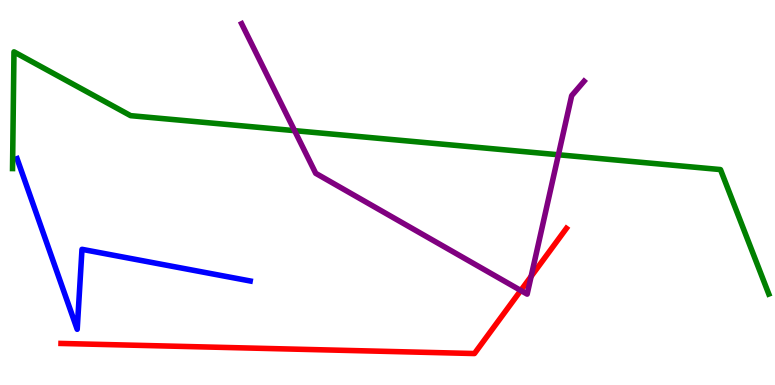[{'lines': ['blue', 'red'], 'intersections': []}, {'lines': ['green', 'red'], 'intersections': []}, {'lines': ['purple', 'red'], 'intersections': [{'x': 6.72, 'y': 2.46}, {'x': 6.85, 'y': 2.82}]}, {'lines': ['blue', 'green'], 'intersections': []}, {'lines': ['blue', 'purple'], 'intersections': []}, {'lines': ['green', 'purple'], 'intersections': [{'x': 3.8, 'y': 6.61}, {'x': 7.21, 'y': 5.98}]}]